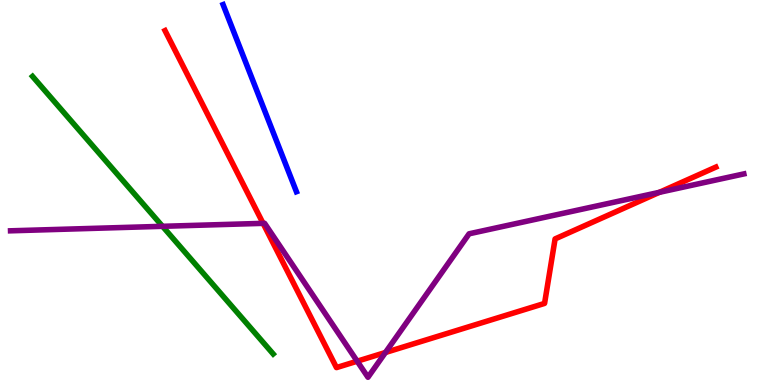[{'lines': ['blue', 'red'], 'intersections': []}, {'lines': ['green', 'red'], 'intersections': []}, {'lines': ['purple', 'red'], 'intersections': [{'x': 3.39, 'y': 4.2}, {'x': 4.61, 'y': 0.618}, {'x': 4.97, 'y': 0.844}, {'x': 8.51, 'y': 5.0}]}, {'lines': ['blue', 'green'], 'intersections': []}, {'lines': ['blue', 'purple'], 'intersections': []}, {'lines': ['green', 'purple'], 'intersections': [{'x': 2.1, 'y': 4.12}]}]